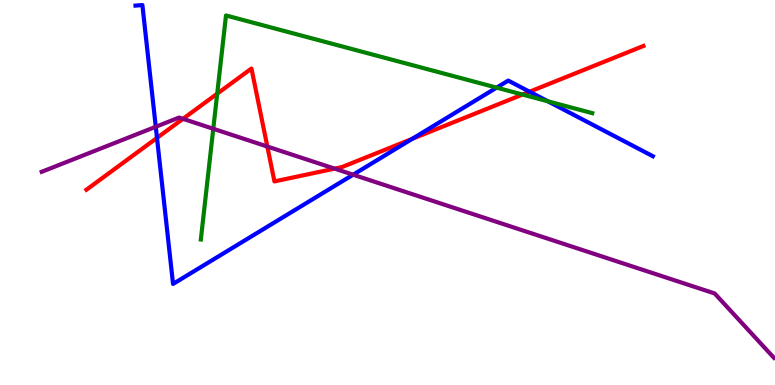[{'lines': ['blue', 'red'], 'intersections': [{'x': 2.03, 'y': 6.42}, {'x': 5.32, 'y': 6.39}, {'x': 6.83, 'y': 7.62}]}, {'lines': ['green', 'red'], 'intersections': [{'x': 2.8, 'y': 7.57}, {'x': 6.74, 'y': 7.54}]}, {'lines': ['purple', 'red'], 'intersections': [{'x': 2.36, 'y': 6.91}, {'x': 3.45, 'y': 6.19}, {'x': 4.32, 'y': 5.62}]}, {'lines': ['blue', 'green'], 'intersections': [{'x': 6.41, 'y': 7.72}, {'x': 7.07, 'y': 7.37}]}, {'lines': ['blue', 'purple'], 'intersections': [{'x': 2.01, 'y': 6.71}, {'x': 4.56, 'y': 5.46}]}, {'lines': ['green', 'purple'], 'intersections': [{'x': 2.75, 'y': 6.66}]}]